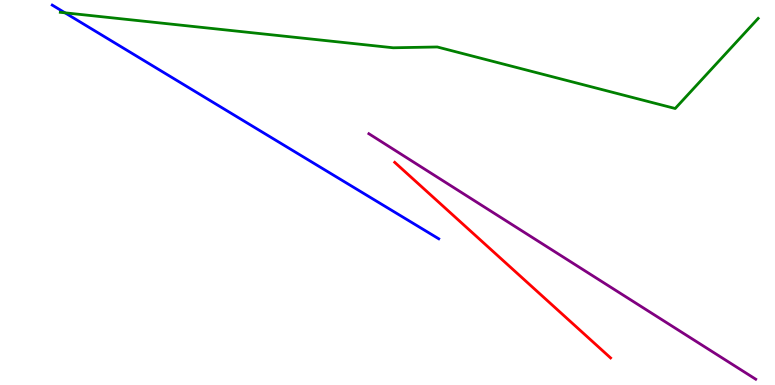[{'lines': ['blue', 'red'], 'intersections': []}, {'lines': ['green', 'red'], 'intersections': []}, {'lines': ['purple', 'red'], 'intersections': []}, {'lines': ['blue', 'green'], 'intersections': [{'x': 0.839, 'y': 9.67}]}, {'lines': ['blue', 'purple'], 'intersections': []}, {'lines': ['green', 'purple'], 'intersections': []}]